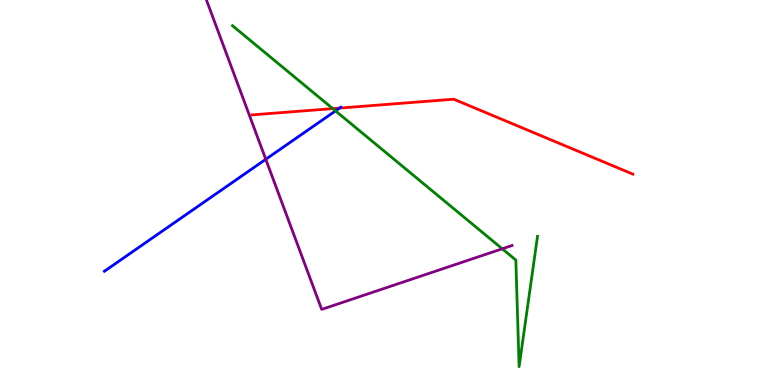[{'lines': ['blue', 'red'], 'intersections': [{'x': 4.38, 'y': 7.19}]}, {'lines': ['green', 'red'], 'intersections': [{'x': 4.29, 'y': 7.18}]}, {'lines': ['purple', 'red'], 'intersections': []}, {'lines': ['blue', 'green'], 'intersections': [{'x': 4.33, 'y': 7.12}]}, {'lines': ['blue', 'purple'], 'intersections': [{'x': 3.43, 'y': 5.86}]}, {'lines': ['green', 'purple'], 'intersections': [{'x': 6.48, 'y': 3.54}]}]